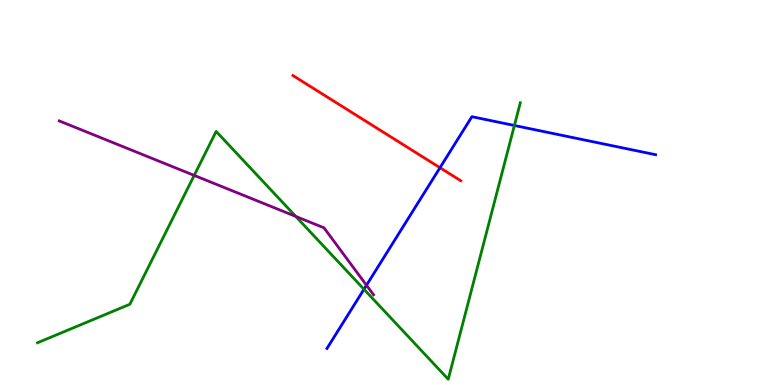[{'lines': ['blue', 'red'], 'intersections': [{'x': 5.68, 'y': 5.64}]}, {'lines': ['green', 'red'], 'intersections': []}, {'lines': ['purple', 'red'], 'intersections': []}, {'lines': ['blue', 'green'], 'intersections': [{'x': 4.7, 'y': 2.49}, {'x': 6.64, 'y': 6.74}]}, {'lines': ['blue', 'purple'], 'intersections': [{'x': 4.73, 'y': 2.59}]}, {'lines': ['green', 'purple'], 'intersections': [{'x': 2.51, 'y': 5.44}, {'x': 3.82, 'y': 4.38}]}]